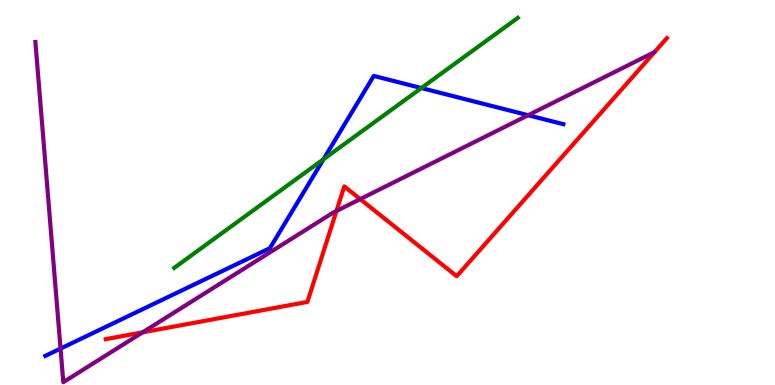[{'lines': ['blue', 'red'], 'intersections': []}, {'lines': ['green', 'red'], 'intersections': []}, {'lines': ['purple', 'red'], 'intersections': [{'x': 1.84, 'y': 1.37}, {'x': 4.34, 'y': 4.52}, {'x': 4.65, 'y': 4.83}]}, {'lines': ['blue', 'green'], 'intersections': [{'x': 4.17, 'y': 5.86}, {'x': 5.44, 'y': 7.71}]}, {'lines': ['blue', 'purple'], 'intersections': [{'x': 0.781, 'y': 0.946}, {'x': 6.81, 'y': 7.01}]}, {'lines': ['green', 'purple'], 'intersections': []}]